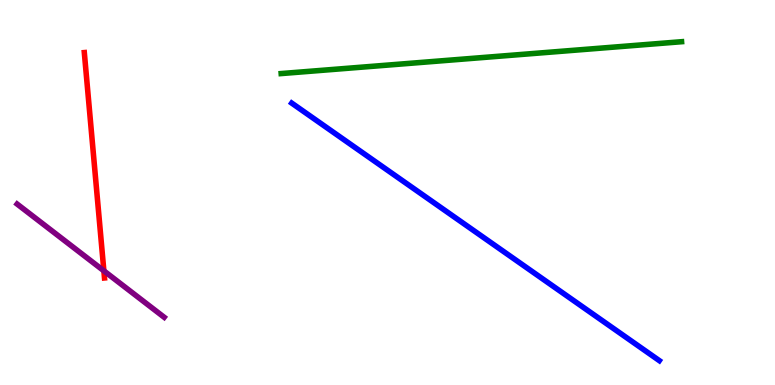[{'lines': ['blue', 'red'], 'intersections': []}, {'lines': ['green', 'red'], 'intersections': []}, {'lines': ['purple', 'red'], 'intersections': [{'x': 1.34, 'y': 2.97}]}, {'lines': ['blue', 'green'], 'intersections': []}, {'lines': ['blue', 'purple'], 'intersections': []}, {'lines': ['green', 'purple'], 'intersections': []}]